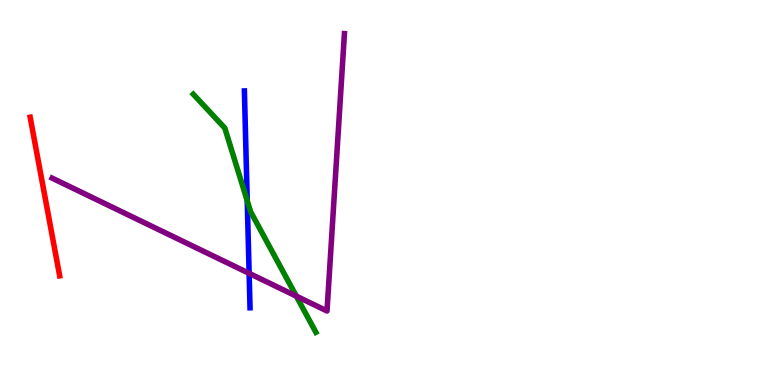[{'lines': ['blue', 'red'], 'intersections': []}, {'lines': ['green', 'red'], 'intersections': []}, {'lines': ['purple', 'red'], 'intersections': []}, {'lines': ['blue', 'green'], 'intersections': [{'x': 3.19, 'y': 4.78}]}, {'lines': ['blue', 'purple'], 'intersections': [{'x': 3.21, 'y': 2.9}]}, {'lines': ['green', 'purple'], 'intersections': [{'x': 3.82, 'y': 2.31}]}]